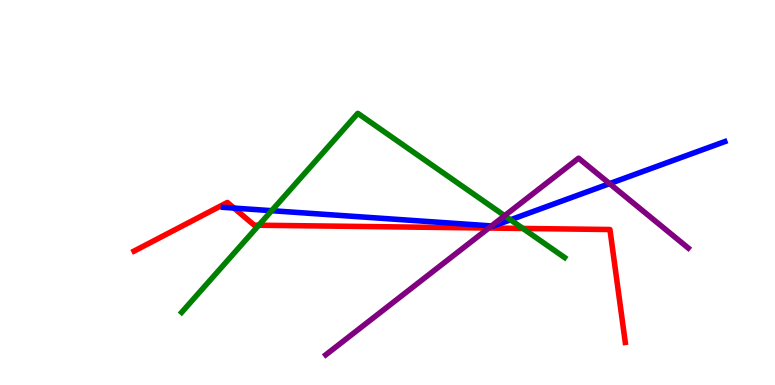[{'lines': ['blue', 'red'], 'intersections': [{'x': 3.02, 'y': 4.6}]}, {'lines': ['green', 'red'], 'intersections': [{'x': 3.34, 'y': 4.15}, {'x': 6.75, 'y': 4.07}]}, {'lines': ['purple', 'red'], 'intersections': [{'x': 6.31, 'y': 4.08}]}, {'lines': ['blue', 'green'], 'intersections': [{'x': 3.51, 'y': 4.53}, {'x': 6.59, 'y': 4.29}]}, {'lines': ['blue', 'purple'], 'intersections': [{'x': 6.34, 'y': 4.13}, {'x': 7.87, 'y': 5.23}]}, {'lines': ['green', 'purple'], 'intersections': [{'x': 6.51, 'y': 4.4}]}]